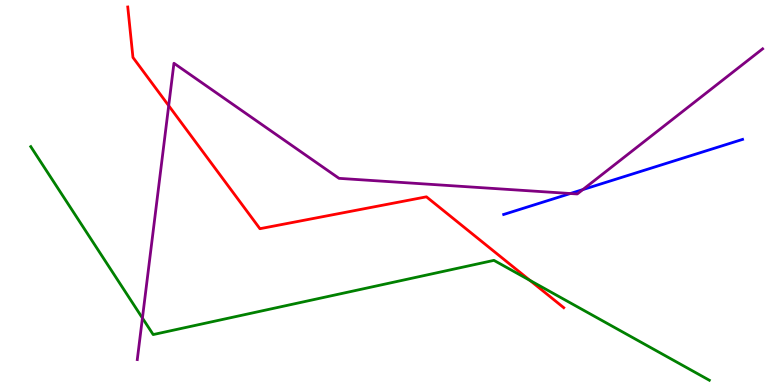[{'lines': ['blue', 'red'], 'intersections': []}, {'lines': ['green', 'red'], 'intersections': [{'x': 6.84, 'y': 2.72}]}, {'lines': ['purple', 'red'], 'intersections': [{'x': 2.18, 'y': 7.26}]}, {'lines': ['blue', 'green'], 'intersections': []}, {'lines': ['blue', 'purple'], 'intersections': [{'x': 7.36, 'y': 4.97}, {'x': 7.52, 'y': 5.08}]}, {'lines': ['green', 'purple'], 'intersections': [{'x': 1.84, 'y': 1.74}]}]